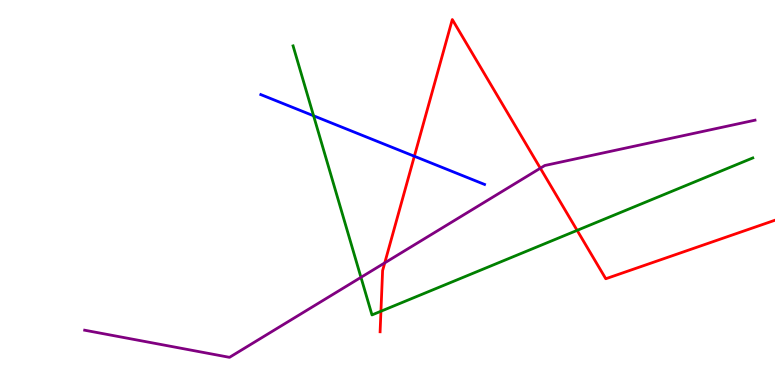[{'lines': ['blue', 'red'], 'intersections': [{'x': 5.35, 'y': 5.94}]}, {'lines': ['green', 'red'], 'intersections': [{'x': 4.92, 'y': 1.92}, {'x': 7.45, 'y': 4.02}]}, {'lines': ['purple', 'red'], 'intersections': [{'x': 4.96, 'y': 3.17}, {'x': 6.97, 'y': 5.63}]}, {'lines': ['blue', 'green'], 'intersections': [{'x': 4.05, 'y': 6.99}]}, {'lines': ['blue', 'purple'], 'intersections': []}, {'lines': ['green', 'purple'], 'intersections': [{'x': 4.66, 'y': 2.8}]}]